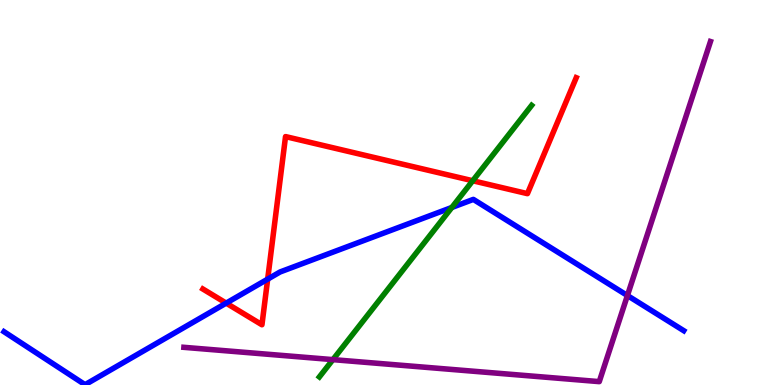[{'lines': ['blue', 'red'], 'intersections': [{'x': 2.92, 'y': 2.13}, {'x': 3.45, 'y': 2.75}]}, {'lines': ['green', 'red'], 'intersections': [{'x': 6.1, 'y': 5.31}]}, {'lines': ['purple', 'red'], 'intersections': []}, {'lines': ['blue', 'green'], 'intersections': [{'x': 5.83, 'y': 4.61}]}, {'lines': ['blue', 'purple'], 'intersections': [{'x': 8.1, 'y': 2.32}]}, {'lines': ['green', 'purple'], 'intersections': [{'x': 4.3, 'y': 0.659}]}]